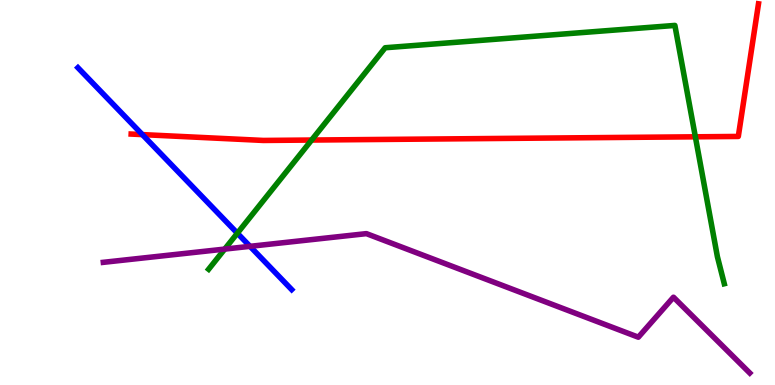[{'lines': ['blue', 'red'], 'intersections': [{'x': 1.84, 'y': 6.5}]}, {'lines': ['green', 'red'], 'intersections': [{'x': 4.02, 'y': 6.36}, {'x': 8.97, 'y': 6.45}]}, {'lines': ['purple', 'red'], 'intersections': []}, {'lines': ['blue', 'green'], 'intersections': [{'x': 3.06, 'y': 3.94}]}, {'lines': ['blue', 'purple'], 'intersections': [{'x': 3.23, 'y': 3.6}]}, {'lines': ['green', 'purple'], 'intersections': [{'x': 2.9, 'y': 3.53}]}]